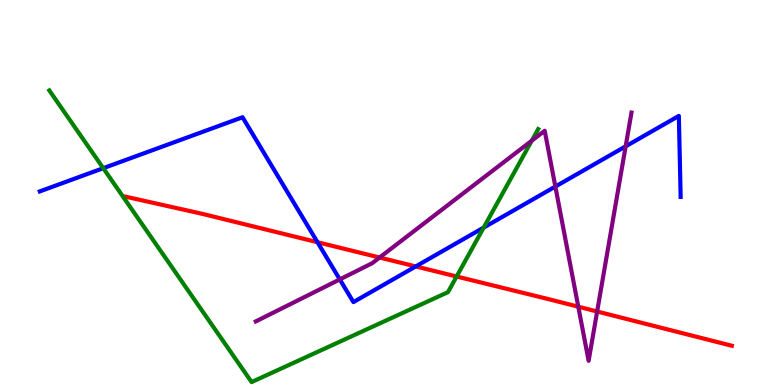[{'lines': ['blue', 'red'], 'intersections': [{'x': 4.1, 'y': 3.71}, {'x': 5.36, 'y': 3.08}]}, {'lines': ['green', 'red'], 'intersections': [{'x': 5.89, 'y': 2.82}]}, {'lines': ['purple', 'red'], 'intersections': [{'x': 4.9, 'y': 3.31}, {'x': 7.46, 'y': 2.03}, {'x': 7.71, 'y': 1.91}]}, {'lines': ['blue', 'green'], 'intersections': [{'x': 1.33, 'y': 5.63}, {'x': 6.24, 'y': 4.09}]}, {'lines': ['blue', 'purple'], 'intersections': [{'x': 4.38, 'y': 2.74}, {'x': 7.17, 'y': 5.15}, {'x': 8.07, 'y': 6.2}]}, {'lines': ['green', 'purple'], 'intersections': [{'x': 6.86, 'y': 6.35}]}]